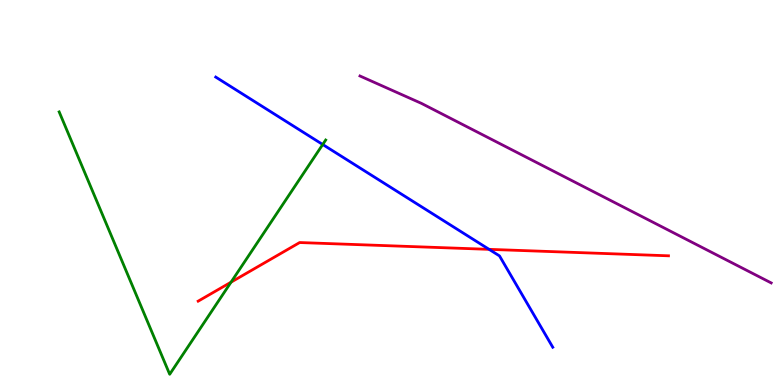[{'lines': ['blue', 'red'], 'intersections': [{'x': 6.31, 'y': 3.52}]}, {'lines': ['green', 'red'], 'intersections': [{'x': 2.98, 'y': 2.67}]}, {'lines': ['purple', 'red'], 'intersections': []}, {'lines': ['blue', 'green'], 'intersections': [{'x': 4.16, 'y': 6.25}]}, {'lines': ['blue', 'purple'], 'intersections': []}, {'lines': ['green', 'purple'], 'intersections': []}]